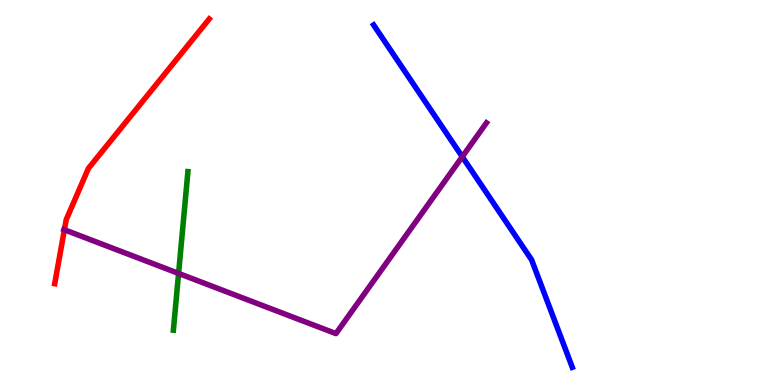[{'lines': ['blue', 'red'], 'intersections': []}, {'lines': ['green', 'red'], 'intersections': []}, {'lines': ['purple', 'red'], 'intersections': [{'x': 0.831, 'y': 4.03}]}, {'lines': ['blue', 'green'], 'intersections': []}, {'lines': ['blue', 'purple'], 'intersections': [{'x': 5.96, 'y': 5.93}]}, {'lines': ['green', 'purple'], 'intersections': [{'x': 2.3, 'y': 2.9}]}]